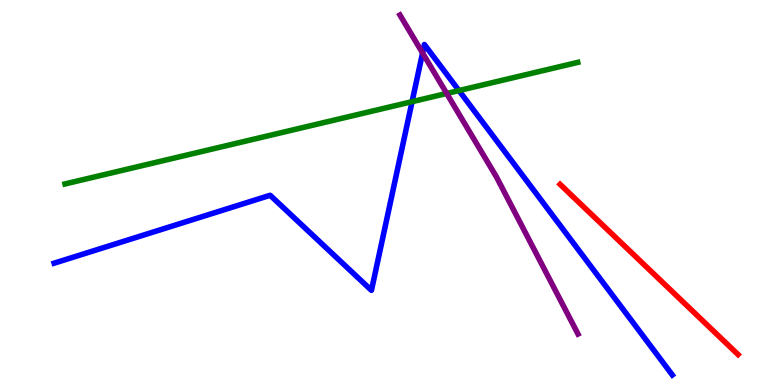[{'lines': ['blue', 'red'], 'intersections': []}, {'lines': ['green', 'red'], 'intersections': []}, {'lines': ['purple', 'red'], 'intersections': []}, {'lines': ['blue', 'green'], 'intersections': [{'x': 5.32, 'y': 7.36}, {'x': 5.92, 'y': 7.65}]}, {'lines': ['blue', 'purple'], 'intersections': [{'x': 5.45, 'y': 8.62}]}, {'lines': ['green', 'purple'], 'intersections': [{'x': 5.76, 'y': 7.57}]}]